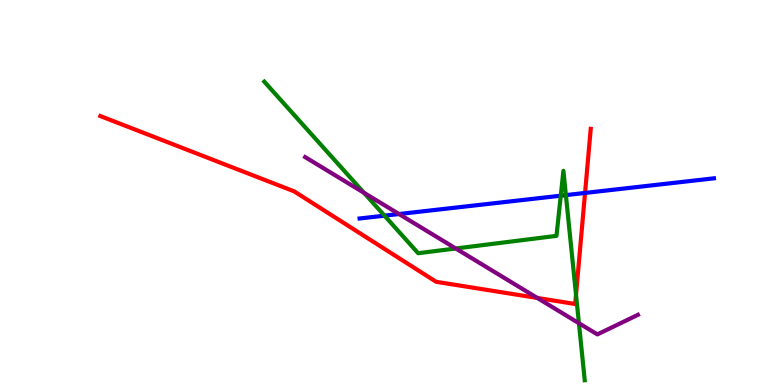[{'lines': ['blue', 'red'], 'intersections': [{'x': 7.55, 'y': 4.99}]}, {'lines': ['green', 'red'], 'intersections': [{'x': 7.43, 'y': 2.34}]}, {'lines': ['purple', 'red'], 'intersections': [{'x': 6.93, 'y': 2.26}]}, {'lines': ['blue', 'green'], 'intersections': [{'x': 4.96, 'y': 4.4}, {'x': 7.24, 'y': 4.92}, {'x': 7.3, 'y': 4.93}]}, {'lines': ['blue', 'purple'], 'intersections': [{'x': 5.15, 'y': 4.44}]}, {'lines': ['green', 'purple'], 'intersections': [{'x': 4.7, 'y': 4.99}, {'x': 5.88, 'y': 3.55}, {'x': 7.47, 'y': 1.6}]}]